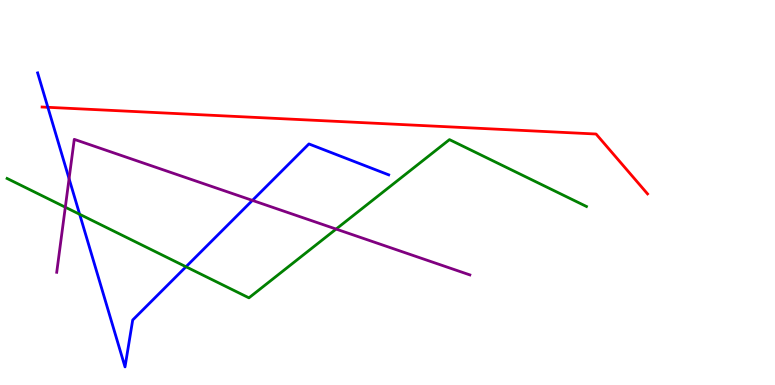[{'lines': ['blue', 'red'], 'intersections': [{'x': 0.618, 'y': 7.21}]}, {'lines': ['green', 'red'], 'intersections': []}, {'lines': ['purple', 'red'], 'intersections': []}, {'lines': ['blue', 'green'], 'intersections': [{'x': 1.03, 'y': 4.43}, {'x': 2.4, 'y': 3.07}]}, {'lines': ['blue', 'purple'], 'intersections': [{'x': 0.891, 'y': 5.36}, {'x': 3.26, 'y': 4.79}]}, {'lines': ['green', 'purple'], 'intersections': [{'x': 0.843, 'y': 4.62}, {'x': 4.34, 'y': 4.05}]}]